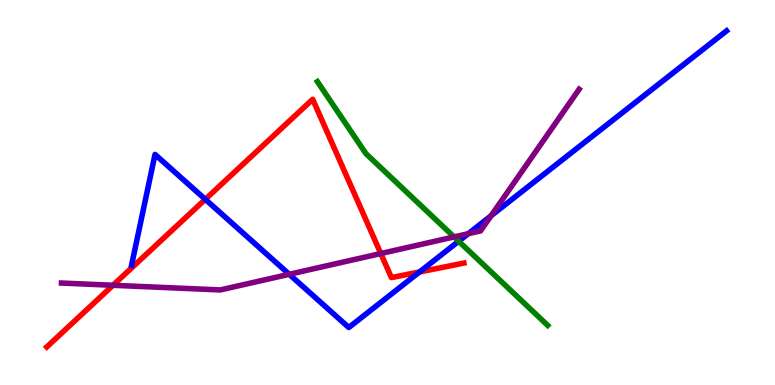[{'lines': ['blue', 'red'], 'intersections': [{'x': 2.65, 'y': 4.82}, {'x': 5.41, 'y': 2.94}]}, {'lines': ['green', 'red'], 'intersections': []}, {'lines': ['purple', 'red'], 'intersections': [{'x': 1.46, 'y': 2.59}, {'x': 4.91, 'y': 3.41}]}, {'lines': ['blue', 'green'], 'intersections': [{'x': 5.92, 'y': 3.73}]}, {'lines': ['blue', 'purple'], 'intersections': [{'x': 3.73, 'y': 2.88}, {'x': 6.04, 'y': 3.93}, {'x': 6.34, 'y': 4.39}]}, {'lines': ['green', 'purple'], 'intersections': [{'x': 5.86, 'y': 3.85}]}]